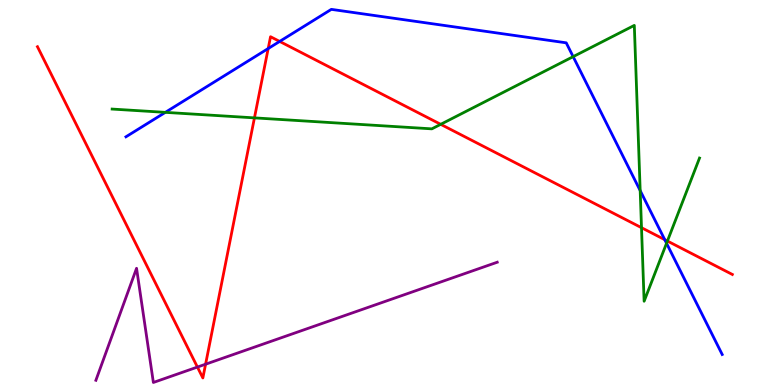[{'lines': ['blue', 'red'], 'intersections': [{'x': 3.46, 'y': 8.74}, {'x': 3.61, 'y': 8.92}, {'x': 8.58, 'y': 3.78}]}, {'lines': ['green', 'red'], 'intersections': [{'x': 3.28, 'y': 6.94}, {'x': 5.69, 'y': 6.77}, {'x': 8.28, 'y': 4.09}, {'x': 8.61, 'y': 3.74}]}, {'lines': ['purple', 'red'], 'intersections': [{'x': 2.55, 'y': 0.466}, {'x': 2.65, 'y': 0.54}]}, {'lines': ['blue', 'green'], 'intersections': [{'x': 2.13, 'y': 7.08}, {'x': 7.4, 'y': 8.53}, {'x': 8.26, 'y': 5.05}, {'x': 8.6, 'y': 3.68}]}, {'lines': ['blue', 'purple'], 'intersections': []}, {'lines': ['green', 'purple'], 'intersections': []}]